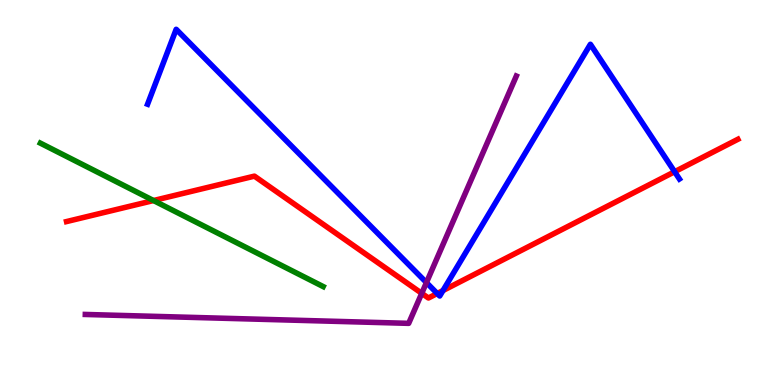[{'lines': ['blue', 'red'], 'intersections': [{'x': 5.64, 'y': 2.38}, {'x': 5.72, 'y': 2.45}, {'x': 8.7, 'y': 5.54}]}, {'lines': ['green', 'red'], 'intersections': [{'x': 1.98, 'y': 4.79}]}, {'lines': ['purple', 'red'], 'intersections': [{'x': 5.44, 'y': 2.38}]}, {'lines': ['blue', 'green'], 'intersections': []}, {'lines': ['blue', 'purple'], 'intersections': [{'x': 5.5, 'y': 2.66}]}, {'lines': ['green', 'purple'], 'intersections': []}]